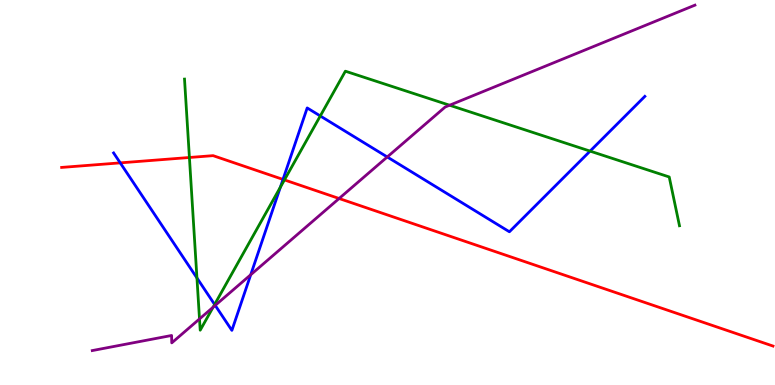[{'lines': ['blue', 'red'], 'intersections': [{'x': 1.55, 'y': 5.77}, {'x': 3.65, 'y': 5.34}]}, {'lines': ['green', 'red'], 'intersections': [{'x': 2.44, 'y': 5.91}, {'x': 3.67, 'y': 5.33}]}, {'lines': ['purple', 'red'], 'intersections': [{'x': 4.38, 'y': 4.84}]}, {'lines': ['blue', 'green'], 'intersections': [{'x': 2.54, 'y': 2.78}, {'x': 2.77, 'y': 2.09}, {'x': 3.62, 'y': 5.14}, {'x': 4.13, 'y': 6.99}, {'x': 7.61, 'y': 6.07}]}, {'lines': ['blue', 'purple'], 'intersections': [{'x': 2.78, 'y': 2.07}, {'x': 3.24, 'y': 2.86}, {'x': 5.0, 'y': 5.92}]}, {'lines': ['green', 'purple'], 'intersections': [{'x': 2.57, 'y': 1.72}, {'x': 2.75, 'y': 2.02}, {'x': 5.8, 'y': 7.27}]}]